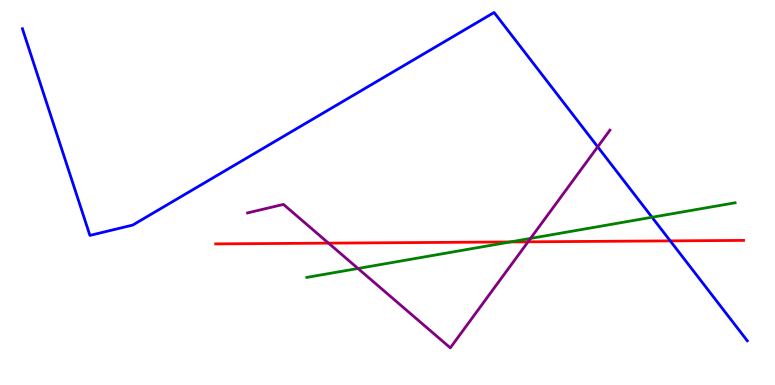[{'lines': ['blue', 'red'], 'intersections': [{'x': 8.65, 'y': 3.74}]}, {'lines': ['green', 'red'], 'intersections': [{'x': 6.59, 'y': 3.72}]}, {'lines': ['purple', 'red'], 'intersections': [{'x': 4.24, 'y': 3.68}, {'x': 6.81, 'y': 3.72}]}, {'lines': ['blue', 'green'], 'intersections': [{'x': 8.41, 'y': 4.36}]}, {'lines': ['blue', 'purple'], 'intersections': [{'x': 7.71, 'y': 6.19}]}, {'lines': ['green', 'purple'], 'intersections': [{'x': 4.62, 'y': 3.03}, {'x': 6.85, 'y': 3.81}]}]